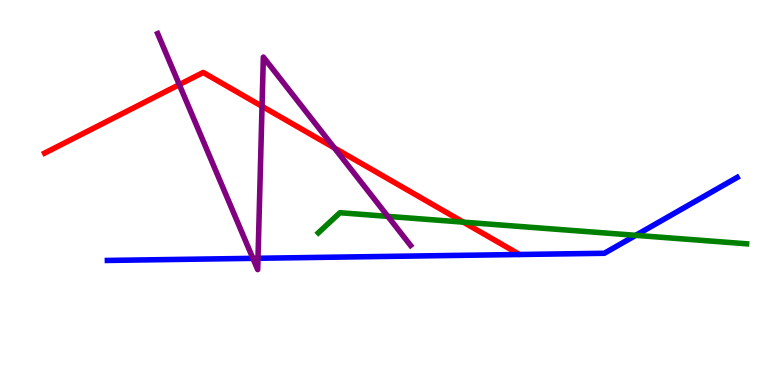[{'lines': ['blue', 'red'], 'intersections': []}, {'lines': ['green', 'red'], 'intersections': [{'x': 5.98, 'y': 4.23}]}, {'lines': ['purple', 'red'], 'intersections': [{'x': 2.31, 'y': 7.8}, {'x': 3.38, 'y': 7.24}, {'x': 4.31, 'y': 6.16}]}, {'lines': ['blue', 'green'], 'intersections': [{'x': 8.2, 'y': 3.89}]}, {'lines': ['blue', 'purple'], 'intersections': [{'x': 3.26, 'y': 3.29}, {'x': 3.33, 'y': 3.29}]}, {'lines': ['green', 'purple'], 'intersections': [{'x': 5.0, 'y': 4.38}]}]